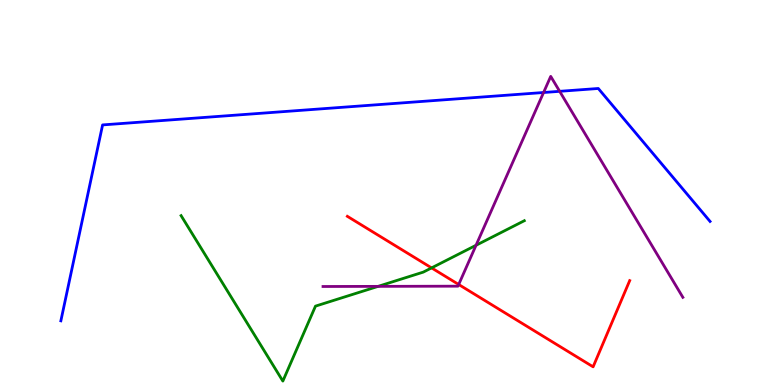[{'lines': ['blue', 'red'], 'intersections': []}, {'lines': ['green', 'red'], 'intersections': [{'x': 5.57, 'y': 3.04}]}, {'lines': ['purple', 'red'], 'intersections': [{'x': 5.92, 'y': 2.61}]}, {'lines': ['blue', 'green'], 'intersections': []}, {'lines': ['blue', 'purple'], 'intersections': [{'x': 7.01, 'y': 7.6}, {'x': 7.22, 'y': 7.63}]}, {'lines': ['green', 'purple'], 'intersections': [{'x': 4.88, 'y': 2.56}, {'x': 6.14, 'y': 3.63}]}]